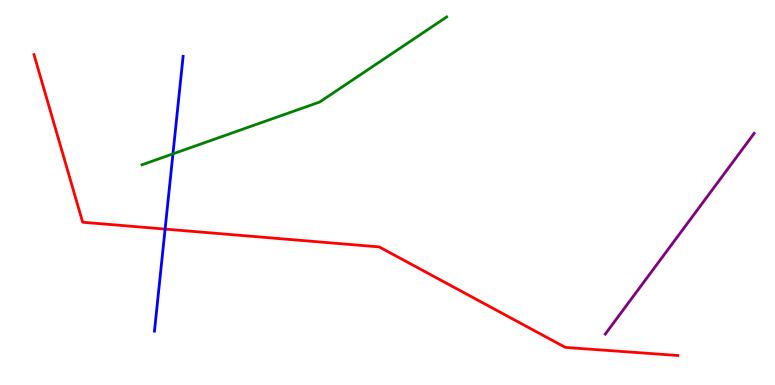[{'lines': ['blue', 'red'], 'intersections': [{'x': 2.13, 'y': 4.05}]}, {'lines': ['green', 'red'], 'intersections': []}, {'lines': ['purple', 'red'], 'intersections': []}, {'lines': ['blue', 'green'], 'intersections': [{'x': 2.23, 'y': 6.0}]}, {'lines': ['blue', 'purple'], 'intersections': []}, {'lines': ['green', 'purple'], 'intersections': []}]